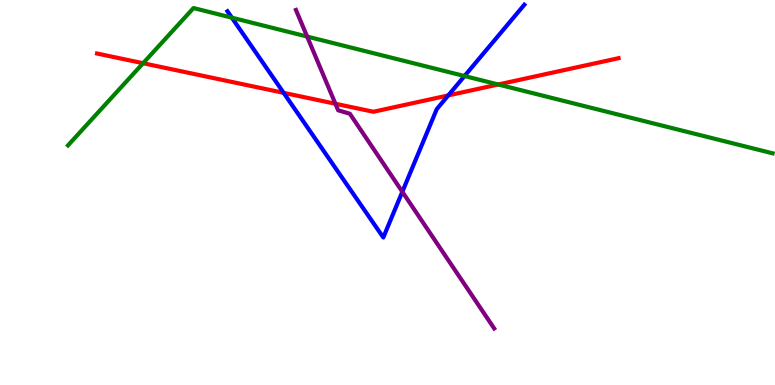[{'lines': ['blue', 'red'], 'intersections': [{'x': 3.66, 'y': 7.59}, {'x': 5.78, 'y': 7.52}]}, {'lines': ['green', 'red'], 'intersections': [{'x': 1.85, 'y': 8.36}, {'x': 6.43, 'y': 7.81}]}, {'lines': ['purple', 'red'], 'intersections': [{'x': 4.33, 'y': 7.3}]}, {'lines': ['blue', 'green'], 'intersections': [{'x': 2.99, 'y': 9.54}, {'x': 5.99, 'y': 8.03}]}, {'lines': ['blue', 'purple'], 'intersections': [{'x': 5.19, 'y': 5.02}]}, {'lines': ['green', 'purple'], 'intersections': [{'x': 3.96, 'y': 9.05}]}]